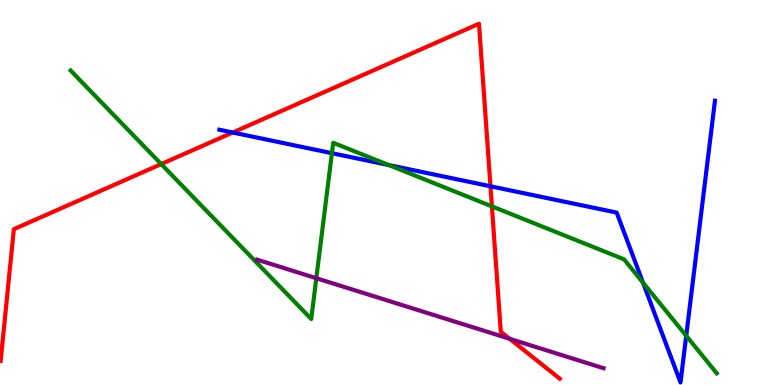[{'lines': ['blue', 'red'], 'intersections': [{'x': 3.0, 'y': 6.56}, {'x': 6.33, 'y': 5.16}]}, {'lines': ['green', 'red'], 'intersections': [{'x': 2.08, 'y': 5.74}, {'x': 6.35, 'y': 4.64}]}, {'lines': ['purple', 'red'], 'intersections': [{'x': 6.58, 'y': 1.2}]}, {'lines': ['blue', 'green'], 'intersections': [{'x': 4.28, 'y': 6.02}, {'x': 5.02, 'y': 5.71}, {'x': 8.3, 'y': 2.66}, {'x': 8.85, 'y': 1.28}]}, {'lines': ['blue', 'purple'], 'intersections': []}, {'lines': ['green', 'purple'], 'intersections': [{'x': 4.08, 'y': 2.77}]}]